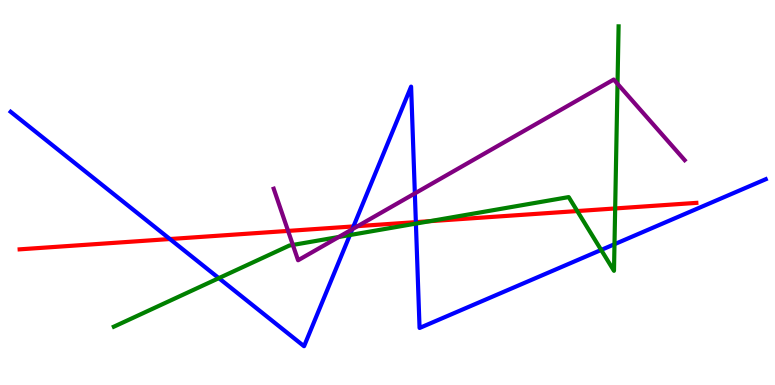[{'lines': ['blue', 'red'], 'intersections': [{'x': 2.19, 'y': 3.79}, {'x': 4.56, 'y': 4.12}, {'x': 5.37, 'y': 4.23}]}, {'lines': ['green', 'red'], 'intersections': [{'x': 5.55, 'y': 4.25}, {'x': 7.45, 'y': 4.52}, {'x': 7.94, 'y': 4.59}]}, {'lines': ['purple', 'red'], 'intersections': [{'x': 3.72, 'y': 4.0}, {'x': 4.62, 'y': 4.13}]}, {'lines': ['blue', 'green'], 'intersections': [{'x': 2.82, 'y': 2.78}, {'x': 4.51, 'y': 3.9}, {'x': 5.37, 'y': 4.19}, {'x': 7.76, 'y': 3.51}, {'x': 7.93, 'y': 3.66}]}, {'lines': ['blue', 'purple'], 'intersections': [{'x': 4.55, 'y': 4.05}, {'x': 5.35, 'y': 4.98}]}, {'lines': ['green', 'purple'], 'intersections': [{'x': 3.78, 'y': 3.64}, {'x': 4.37, 'y': 3.84}, {'x': 7.97, 'y': 7.82}]}]